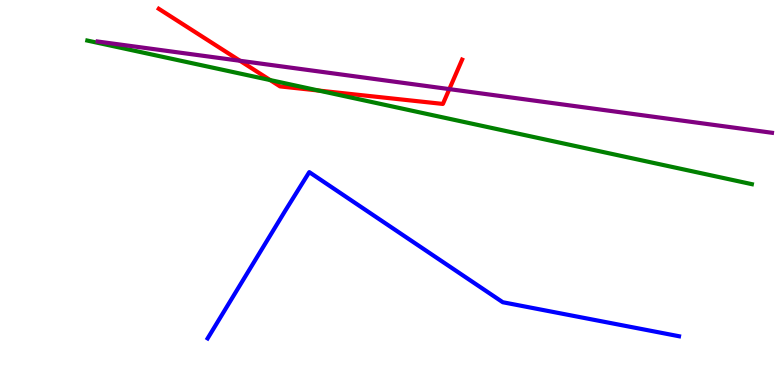[{'lines': ['blue', 'red'], 'intersections': []}, {'lines': ['green', 'red'], 'intersections': [{'x': 3.49, 'y': 7.92}, {'x': 4.11, 'y': 7.65}]}, {'lines': ['purple', 'red'], 'intersections': [{'x': 3.1, 'y': 8.42}, {'x': 5.8, 'y': 7.69}]}, {'lines': ['blue', 'green'], 'intersections': []}, {'lines': ['blue', 'purple'], 'intersections': []}, {'lines': ['green', 'purple'], 'intersections': []}]